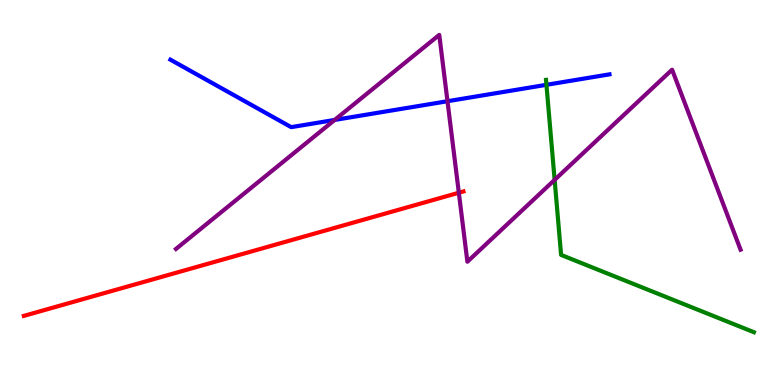[{'lines': ['blue', 'red'], 'intersections': []}, {'lines': ['green', 'red'], 'intersections': []}, {'lines': ['purple', 'red'], 'intersections': [{'x': 5.92, 'y': 4.99}]}, {'lines': ['blue', 'green'], 'intersections': [{'x': 7.05, 'y': 7.8}]}, {'lines': ['blue', 'purple'], 'intersections': [{'x': 4.32, 'y': 6.88}, {'x': 5.77, 'y': 7.37}]}, {'lines': ['green', 'purple'], 'intersections': [{'x': 7.16, 'y': 5.33}]}]